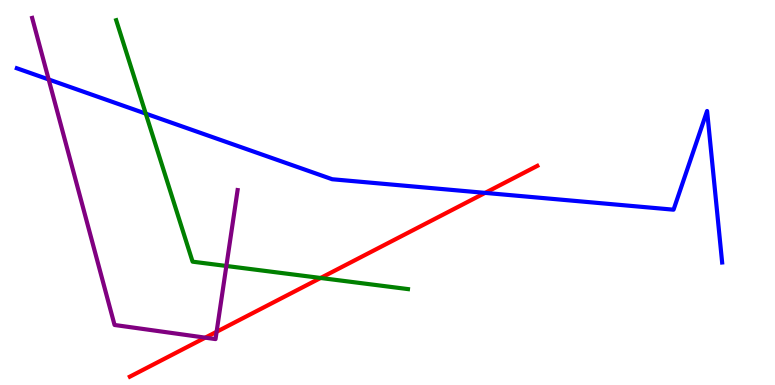[{'lines': ['blue', 'red'], 'intersections': [{'x': 6.26, 'y': 4.99}]}, {'lines': ['green', 'red'], 'intersections': [{'x': 4.14, 'y': 2.78}]}, {'lines': ['purple', 'red'], 'intersections': [{'x': 2.65, 'y': 1.23}, {'x': 2.79, 'y': 1.38}]}, {'lines': ['blue', 'green'], 'intersections': [{'x': 1.88, 'y': 7.05}]}, {'lines': ['blue', 'purple'], 'intersections': [{'x': 0.628, 'y': 7.94}]}, {'lines': ['green', 'purple'], 'intersections': [{'x': 2.92, 'y': 3.09}]}]